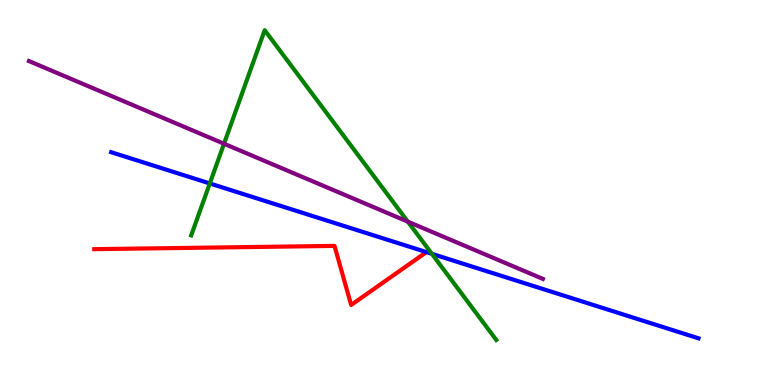[{'lines': ['blue', 'red'], 'intersections': []}, {'lines': ['green', 'red'], 'intersections': []}, {'lines': ['purple', 'red'], 'intersections': []}, {'lines': ['blue', 'green'], 'intersections': [{'x': 2.71, 'y': 5.24}, {'x': 5.57, 'y': 3.41}]}, {'lines': ['blue', 'purple'], 'intersections': []}, {'lines': ['green', 'purple'], 'intersections': [{'x': 2.89, 'y': 6.27}, {'x': 5.26, 'y': 4.24}]}]